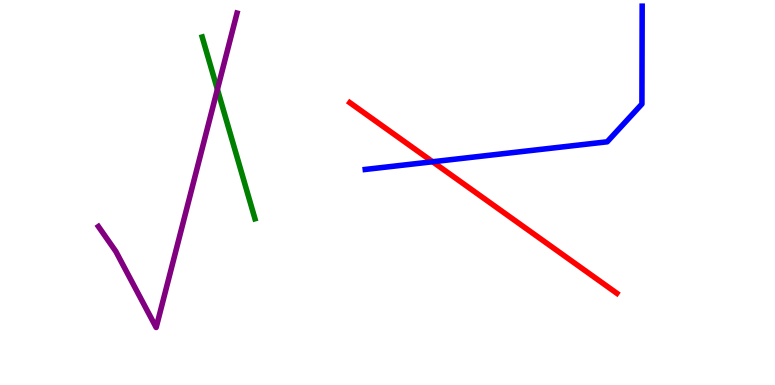[{'lines': ['blue', 'red'], 'intersections': [{'x': 5.58, 'y': 5.8}]}, {'lines': ['green', 'red'], 'intersections': []}, {'lines': ['purple', 'red'], 'intersections': []}, {'lines': ['blue', 'green'], 'intersections': []}, {'lines': ['blue', 'purple'], 'intersections': []}, {'lines': ['green', 'purple'], 'intersections': [{'x': 2.81, 'y': 7.68}]}]